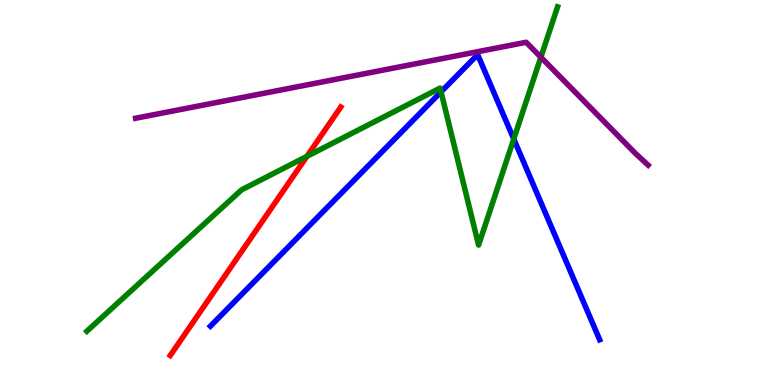[{'lines': ['blue', 'red'], 'intersections': []}, {'lines': ['green', 'red'], 'intersections': [{'x': 3.96, 'y': 5.94}]}, {'lines': ['purple', 'red'], 'intersections': []}, {'lines': ['blue', 'green'], 'intersections': [{'x': 5.69, 'y': 7.61}, {'x': 6.63, 'y': 6.39}]}, {'lines': ['blue', 'purple'], 'intersections': []}, {'lines': ['green', 'purple'], 'intersections': [{'x': 6.98, 'y': 8.51}]}]